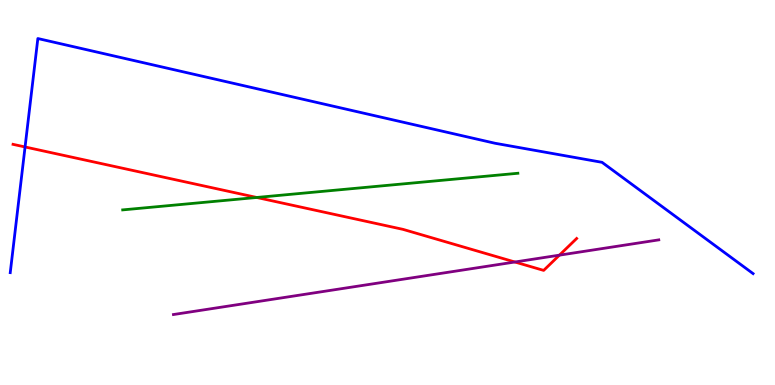[{'lines': ['blue', 'red'], 'intersections': [{'x': 0.323, 'y': 6.18}]}, {'lines': ['green', 'red'], 'intersections': [{'x': 3.31, 'y': 4.87}]}, {'lines': ['purple', 'red'], 'intersections': [{'x': 6.64, 'y': 3.19}, {'x': 7.22, 'y': 3.37}]}, {'lines': ['blue', 'green'], 'intersections': []}, {'lines': ['blue', 'purple'], 'intersections': []}, {'lines': ['green', 'purple'], 'intersections': []}]